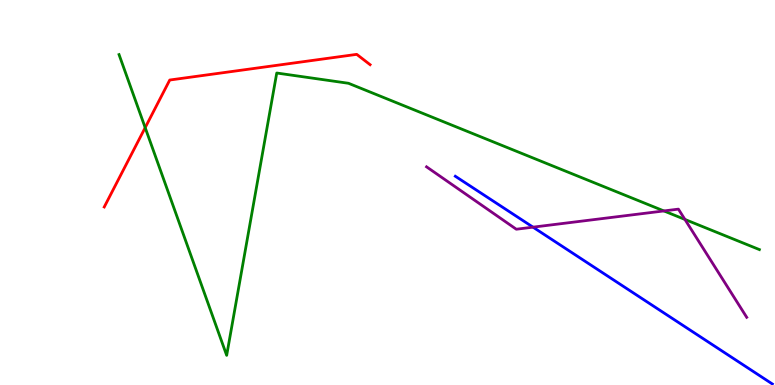[{'lines': ['blue', 'red'], 'intersections': []}, {'lines': ['green', 'red'], 'intersections': [{'x': 1.87, 'y': 6.68}]}, {'lines': ['purple', 'red'], 'intersections': []}, {'lines': ['blue', 'green'], 'intersections': []}, {'lines': ['blue', 'purple'], 'intersections': [{'x': 6.88, 'y': 4.1}]}, {'lines': ['green', 'purple'], 'intersections': [{'x': 8.57, 'y': 4.52}, {'x': 8.84, 'y': 4.3}]}]